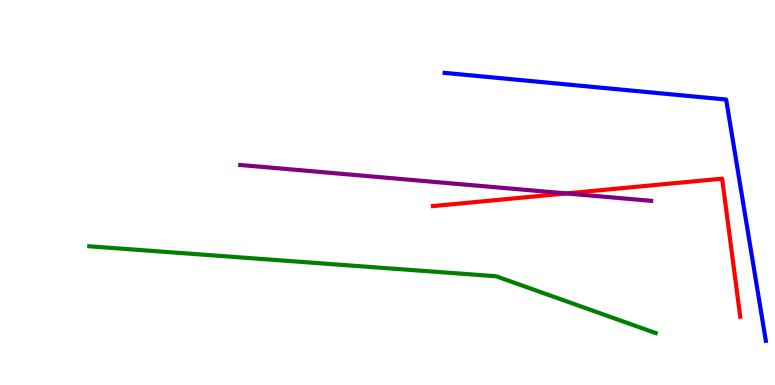[{'lines': ['blue', 'red'], 'intersections': []}, {'lines': ['green', 'red'], 'intersections': []}, {'lines': ['purple', 'red'], 'intersections': [{'x': 7.31, 'y': 4.98}]}, {'lines': ['blue', 'green'], 'intersections': []}, {'lines': ['blue', 'purple'], 'intersections': []}, {'lines': ['green', 'purple'], 'intersections': []}]